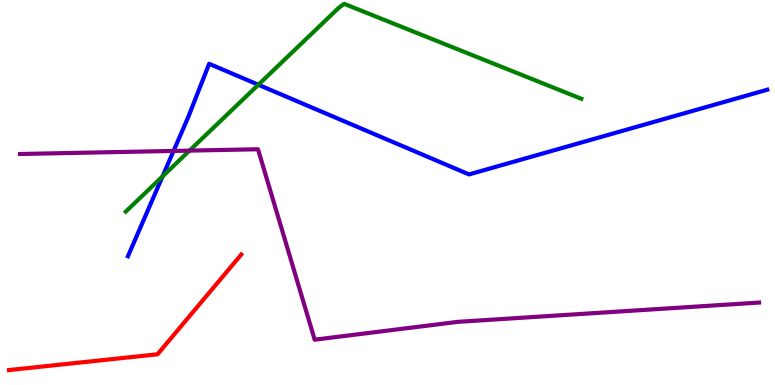[{'lines': ['blue', 'red'], 'intersections': []}, {'lines': ['green', 'red'], 'intersections': []}, {'lines': ['purple', 'red'], 'intersections': []}, {'lines': ['blue', 'green'], 'intersections': [{'x': 2.1, 'y': 5.42}, {'x': 3.33, 'y': 7.8}]}, {'lines': ['blue', 'purple'], 'intersections': [{'x': 2.24, 'y': 6.08}]}, {'lines': ['green', 'purple'], 'intersections': [{'x': 2.45, 'y': 6.09}]}]